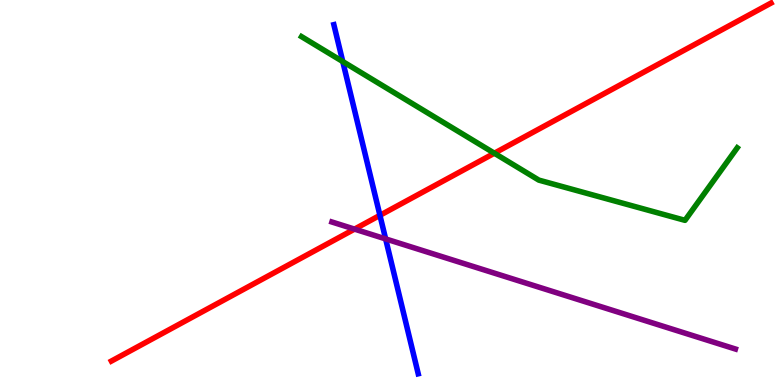[{'lines': ['blue', 'red'], 'intersections': [{'x': 4.9, 'y': 4.41}]}, {'lines': ['green', 'red'], 'intersections': [{'x': 6.38, 'y': 6.02}]}, {'lines': ['purple', 'red'], 'intersections': [{'x': 4.57, 'y': 4.05}]}, {'lines': ['blue', 'green'], 'intersections': [{'x': 4.42, 'y': 8.4}]}, {'lines': ['blue', 'purple'], 'intersections': [{'x': 4.98, 'y': 3.79}]}, {'lines': ['green', 'purple'], 'intersections': []}]